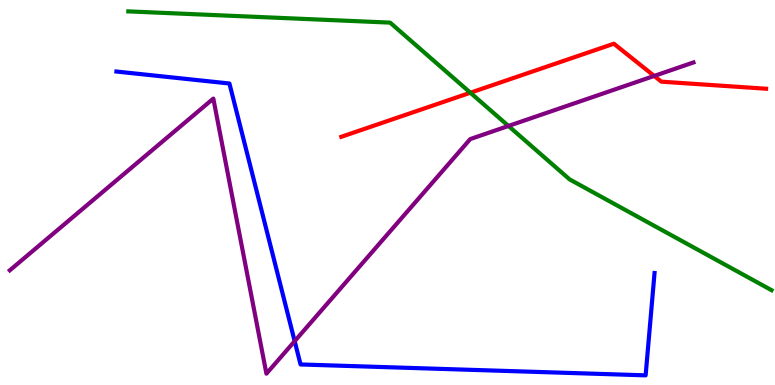[{'lines': ['blue', 'red'], 'intersections': []}, {'lines': ['green', 'red'], 'intersections': [{'x': 6.07, 'y': 7.59}]}, {'lines': ['purple', 'red'], 'intersections': [{'x': 8.44, 'y': 8.03}]}, {'lines': ['blue', 'green'], 'intersections': []}, {'lines': ['blue', 'purple'], 'intersections': [{'x': 3.8, 'y': 1.14}]}, {'lines': ['green', 'purple'], 'intersections': [{'x': 6.56, 'y': 6.73}]}]